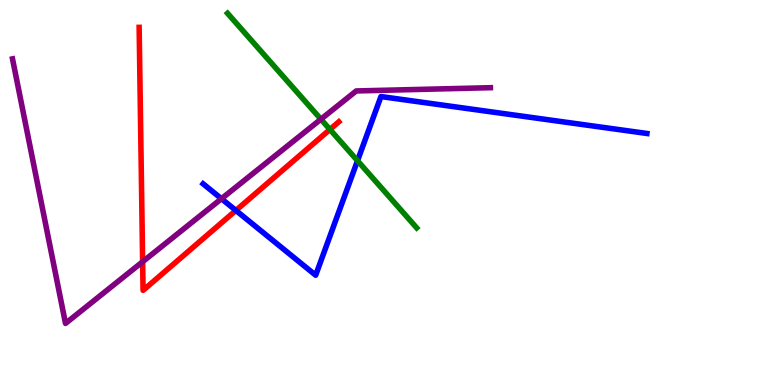[{'lines': ['blue', 'red'], 'intersections': [{'x': 3.04, 'y': 4.53}]}, {'lines': ['green', 'red'], 'intersections': [{'x': 4.26, 'y': 6.64}]}, {'lines': ['purple', 'red'], 'intersections': [{'x': 1.84, 'y': 3.2}]}, {'lines': ['blue', 'green'], 'intersections': [{'x': 4.61, 'y': 5.83}]}, {'lines': ['blue', 'purple'], 'intersections': [{'x': 2.86, 'y': 4.84}]}, {'lines': ['green', 'purple'], 'intersections': [{'x': 4.14, 'y': 6.9}]}]